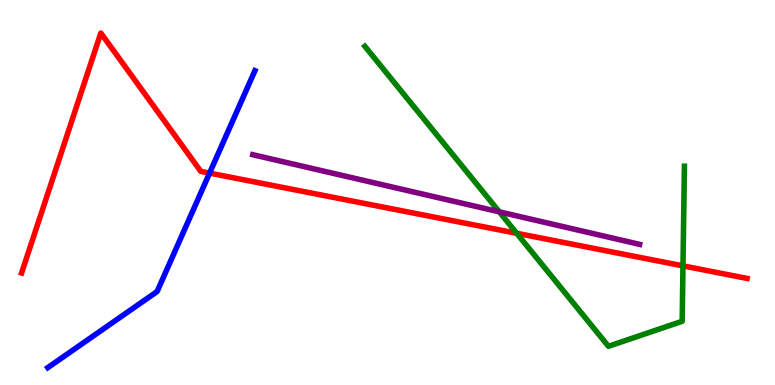[{'lines': ['blue', 'red'], 'intersections': [{'x': 2.7, 'y': 5.5}]}, {'lines': ['green', 'red'], 'intersections': [{'x': 6.67, 'y': 3.94}, {'x': 8.81, 'y': 3.09}]}, {'lines': ['purple', 'red'], 'intersections': []}, {'lines': ['blue', 'green'], 'intersections': []}, {'lines': ['blue', 'purple'], 'intersections': []}, {'lines': ['green', 'purple'], 'intersections': [{'x': 6.44, 'y': 4.5}]}]